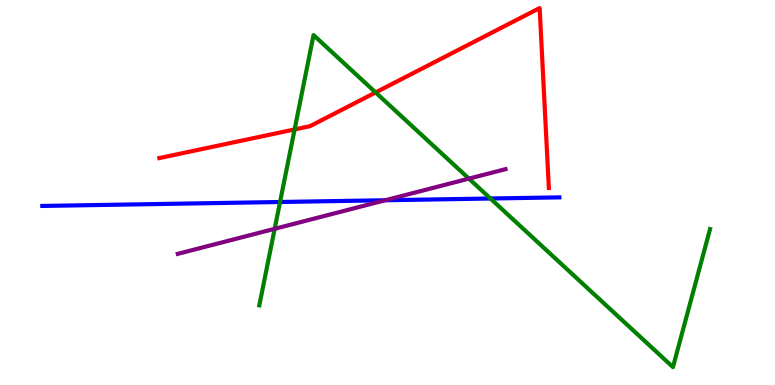[{'lines': ['blue', 'red'], 'intersections': []}, {'lines': ['green', 'red'], 'intersections': [{'x': 3.8, 'y': 6.64}, {'x': 4.85, 'y': 7.6}]}, {'lines': ['purple', 'red'], 'intersections': []}, {'lines': ['blue', 'green'], 'intersections': [{'x': 3.61, 'y': 4.75}, {'x': 6.33, 'y': 4.84}]}, {'lines': ['blue', 'purple'], 'intersections': [{'x': 4.97, 'y': 4.8}]}, {'lines': ['green', 'purple'], 'intersections': [{'x': 3.54, 'y': 4.06}, {'x': 6.05, 'y': 5.36}]}]